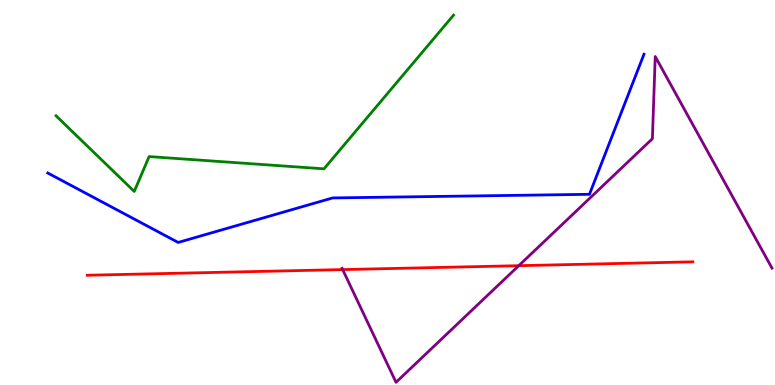[{'lines': ['blue', 'red'], 'intersections': []}, {'lines': ['green', 'red'], 'intersections': []}, {'lines': ['purple', 'red'], 'intersections': [{'x': 4.42, 'y': 3.0}, {'x': 6.69, 'y': 3.1}]}, {'lines': ['blue', 'green'], 'intersections': []}, {'lines': ['blue', 'purple'], 'intersections': []}, {'lines': ['green', 'purple'], 'intersections': []}]